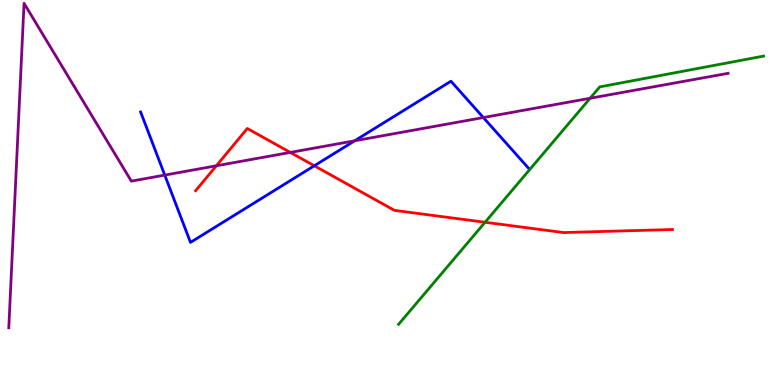[{'lines': ['blue', 'red'], 'intersections': [{'x': 4.06, 'y': 5.69}]}, {'lines': ['green', 'red'], 'intersections': [{'x': 6.26, 'y': 4.23}]}, {'lines': ['purple', 'red'], 'intersections': [{'x': 2.79, 'y': 5.69}, {'x': 3.75, 'y': 6.04}]}, {'lines': ['blue', 'green'], 'intersections': []}, {'lines': ['blue', 'purple'], 'intersections': [{'x': 2.13, 'y': 5.45}, {'x': 4.58, 'y': 6.34}, {'x': 6.24, 'y': 6.95}]}, {'lines': ['green', 'purple'], 'intersections': [{'x': 7.61, 'y': 7.45}]}]